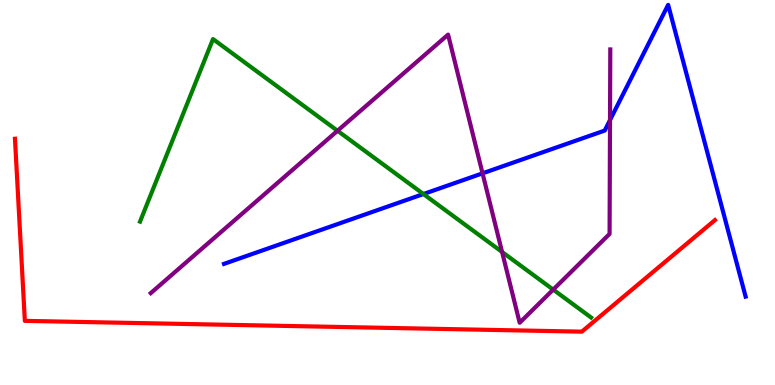[{'lines': ['blue', 'red'], 'intersections': []}, {'lines': ['green', 'red'], 'intersections': []}, {'lines': ['purple', 'red'], 'intersections': []}, {'lines': ['blue', 'green'], 'intersections': [{'x': 5.46, 'y': 4.96}]}, {'lines': ['blue', 'purple'], 'intersections': [{'x': 6.23, 'y': 5.5}, {'x': 7.87, 'y': 6.88}]}, {'lines': ['green', 'purple'], 'intersections': [{'x': 4.35, 'y': 6.6}, {'x': 6.48, 'y': 3.46}, {'x': 7.14, 'y': 2.48}]}]